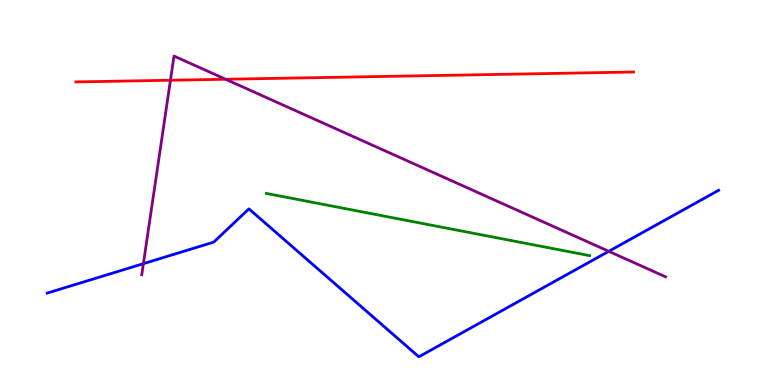[{'lines': ['blue', 'red'], 'intersections': []}, {'lines': ['green', 'red'], 'intersections': []}, {'lines': ['purple', 'red'], 'intersections': [{'x': 2.2, 'y': 7.92}, {'x': 2.91, 'y': 7.94}]}, {'lines': ['blue', 'green'], 'intersections': []}, {'lines': ['blue', 'purple'], 'intersections': [{'x': 1.85, 'y': 3.15}, {'x': 7.85, 'y': 3.47}]}, {'lines': ['green', 'purple'], 'intersections': []}]